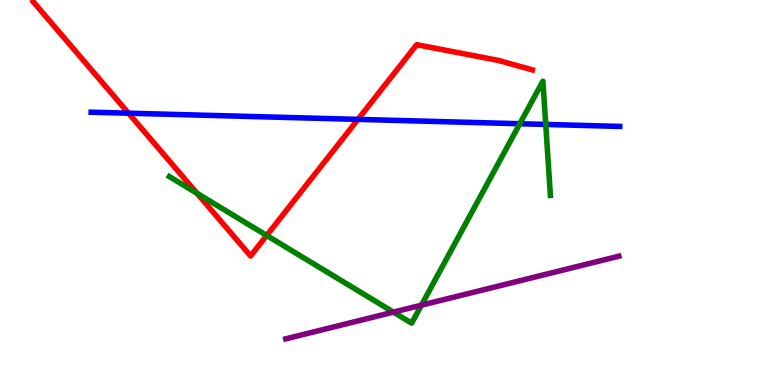[{'lines': ['blue', 'red'], 'intersections': [{'x': 1.66, 'y': 7.06}, {'x': 4.62, 'y': 6.9}]}, {'lines': ['green', 'red'], 'intersections': [{'x': 2.54, 'y': 4.98}, {'x': 3.44, 'y': 3.88}]}, {'lines': ['purple', 'red'], 'intersections': []}, {'lines': ['blue', 'green'], 'intersections': [{'x': 6.71, 'y': 6.79}, {'x': 7.04, 'y': 6.77}]}, {'lines': ['blue', 'purple'], 'intersections': []}, {'lines': ['green', 'purple'], 'intersections': [{'x': 5.08, 'y': 1.89}, {'x': 5.44, 'y': 2.07}]}]